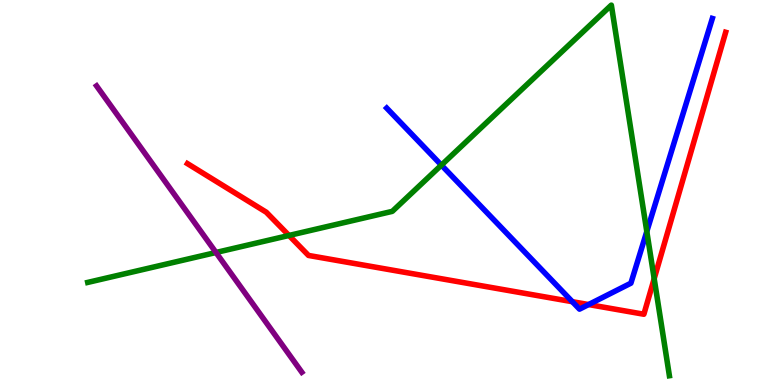[{'lines': ['blue', 'red'], 'intersections': [{'x': 7.39, 'y': 2.16}, {'x': 7.59, 'y': 2.09}]}, {'lines': ['green', 'red'], 'intersections': [{'x': 3.73, 'y': 3.88}, {'x': 8.44, 'y': 2.76}]}, {'lines': ['purple', 'red'], 'intersections': []}, {'lines': ['blue', 'green'], 'intersections': [{'x': 5.7, 'y': 5.71}, {'x': 8.35, 'y': 3.99}]}, {'lines': ['blue', 'purple'], 'intersections': []}, {'lines': ['green', 'purple'], 'intersections': [{'x': 2.79, 'y': 3.44}]}]